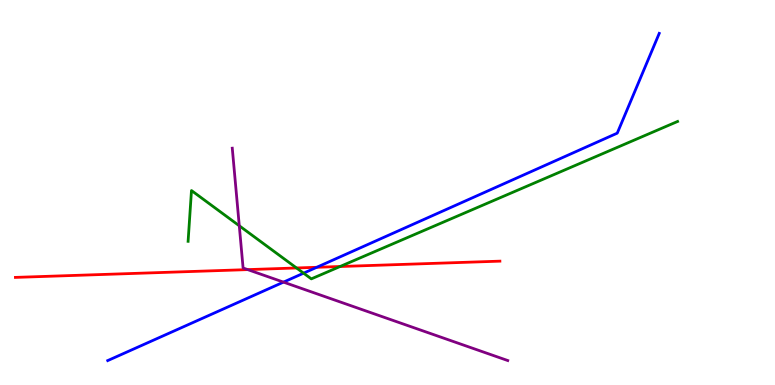[{'lines': ['blue', 'red'], 'intersections': [{'x': 4.09, 'y': 3.06}]}, {'lines': ['green', 'red'], 'intersections': [{'x': 3.83, 'y': 3.04}, {'x': 4.39, 'y': 3.08}]}, {'lines': ['purple', 'red'], 'intersections': [{'x': 3.2, 'y': 3.0}]}, {'lines': ['blue', 'green'], 'intersections': [{'x': 3.92, 'y': 2.9}]}, {'lines': ['blue', 'purple'], 'intersections': [{'x': 3.66, 'y': 2.67}]}, {'lines': ['green', 'purple'], 'intersections': [{'x': 3.09, 'y': 4.14}]}]